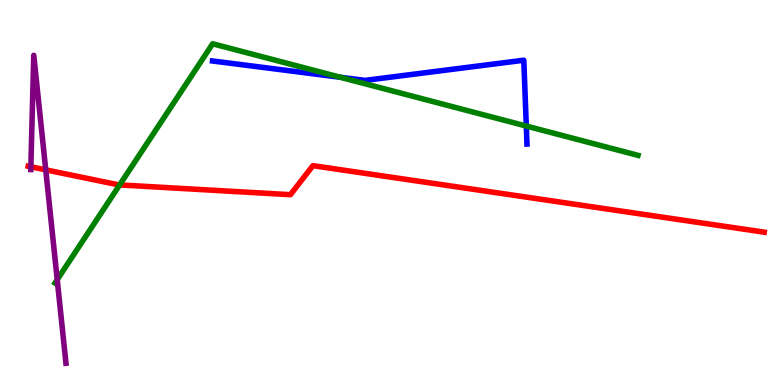[{'lines': ['blue', 'red'], 'intersections': []}, {'lines': ['green', 'red'], 'intersections': [{'x': 1.54, 'y': 5.2}]}, {'lines': ['purple', 'red'], 'intersections': [{'x': 0.398, 'y': 5.67}, {'x': 0.59, 'y': 5.59}]}, {'lines': ['blue', 'green'], 'intersections': [{'x': 4.39, 'y': 7.99}, {'x': 6.79, 'y': 6.73}]}, {'lines': ['blue', 'purple'], 'intersections': []}, {'lines': ['green', 'purple'], 'intersections': [{'x': 0.738, 'y': 2.74}]}]